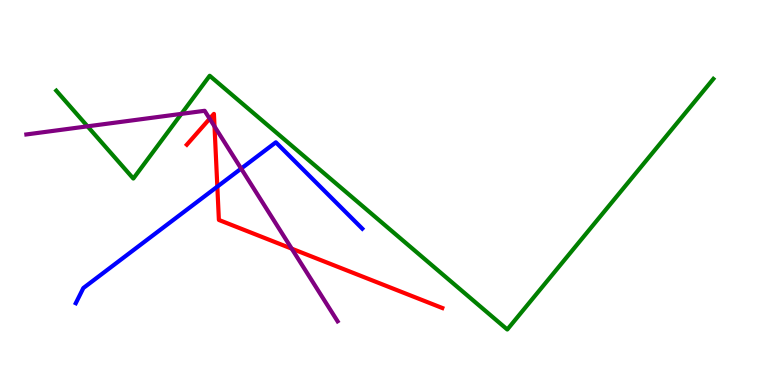[{'lines': ['blue', 'red'], 'intersections': [{'x': 2.8, 'y': 5.15}]}, {'lines': ['green', 'red'], 'intersections': []}, {'lines': ['purple', 'red'], 'intersections': [{'x': 2.71, 'y': 6.92}, {'x': 2.77, 'y': 6.72}, {'x': 3.76, 'y': 3.54}]}, {'lines': ['blue', 'green'], 'intersections': []}, {'lines': ['blue', 'purple'], 'intersections': [{'x': 3.11, 'y': 5.62}]}, {'lines': ['green', 'purple'], 'intersections': [{'x': 1.13, 'y': 6.72}, {'x': 2.34, 'y': 7.04}]}]